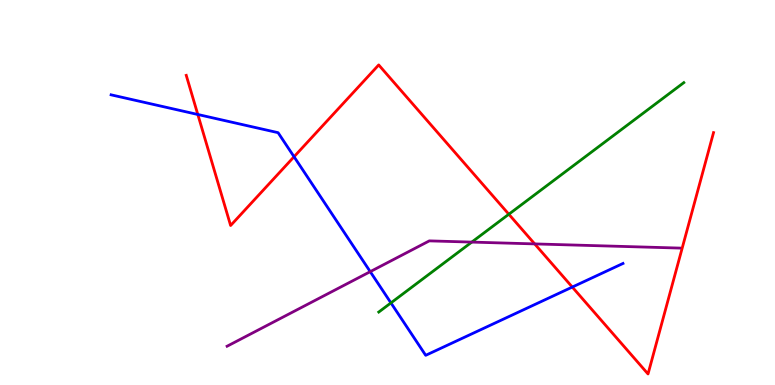[{'lines': ['blue', 'red'], 'intersections': [{'x': 2.55, 'y': 7.03}, {'x': 3.79, 'y': 5.93}, {'x': 7.38, 'y': 2.54}]}, {'lines': ['green', 'red'], 'intersections': [{'x': 6.57, 'y': 4.44}]}, {'lines': ['purple', 'red'], 'intersections': [{'x': 6.9, 'y': 3.66}]}, {'lines': ['blue', 'green'], 'intersections': [{'x': 5.04, 'y': 2.13}]}, {'lines': ['blue', 'purple'], 'intersections': [{'x': 4.78, 'y': 2.94}]}, {'lines': ['green', 'purple'], 'intersections': [{'x': 6.09, 'y': 3.71}]}]